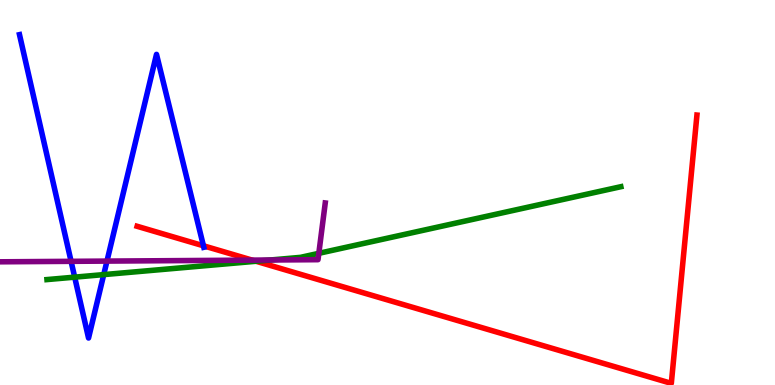[{'lines': ['blue', 'red'], 'intersections': [{'x': 2.62, 'y': 3.62}]}, {'lines': ['green', 'red'], 'intersections': [{'x': 3.3, 'y': 3.21}]}, {'lines': ['purple', 'red'], 'intersections': [{'x': 3.25, 'y': 3.24}]}, {'lines': ['blue', 'green'], 'intersections': [{'x': 0.964, 'y': 2.8}, {'x': 1.34, 'y': 2.87}]}, {'lines': ['blue', 'purple'], 'intersections': [{'x': 0.917, 'y': 3.21}, {'x': 1.38, 'y': 3.22}]}, {'lines': ['green', 'purple'], 'intersections': [{'x': 3.49, 'y': 3.25}, {'x': 4.11, 'y': 3.42}]}]